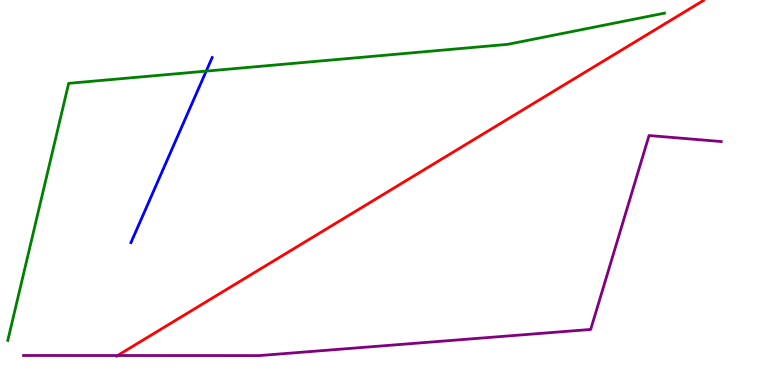[{'lines': ['blue', 'red'], 'intersections': []}, {'lines': ['green', 'red'], 'intersections': []}, {'lines': ['purple', 'red'], 'intersections': [{'x': 1.52, 'y': 0.766}]}, {'lines': ['blue', 'green'], 'intersections': [{'x': 2.66, 'y': 8.15}]}, {'lines': ['blue', 'purple'], 'intersections': []}, {'lines': ['green', 'purple'], 'intersections': []}]